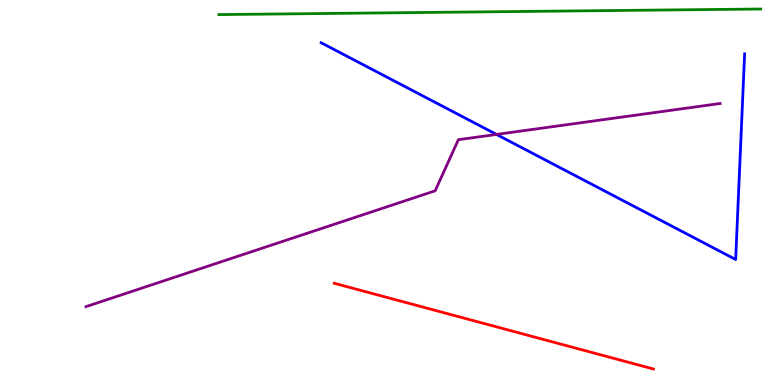[{'lines': ['blue', 'red'], 'intersections': []}, {'lines': ['green', 'red'], 'intersections': []}, {'lines': ['purple', 'red'], 'intersections': []}, {'lines': ['blue', 'green'], 'intersections': []}, {'lines': ['blue', 'purple'], 'intersections': [{'x': 6.41, 'y': 6.51}]}, {'lines': ['green', 'purple'], 'intersections': []}]